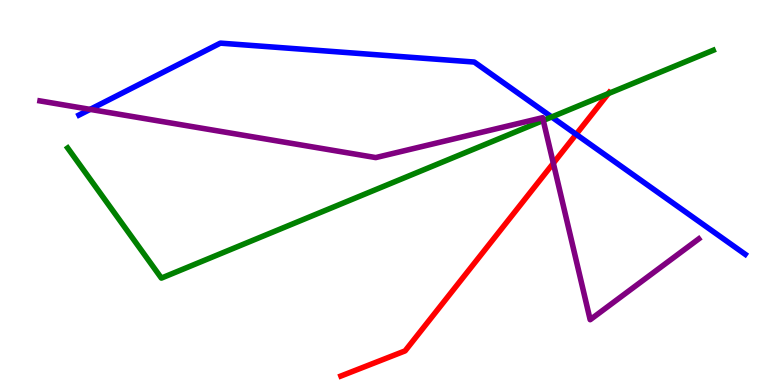[{'lines': ['blue', 'red'], 'intersections': [{'x': 7.43, 'y': 6.51}]}, {'lines': ['green', 'red'], 'intersections': [{'x': 7.85, 'y': 7.57}]}, {'lines': ['purple', 'red'], 'intersections': [{'x': 7.14, 'y': 5.76}]}, {'lines': ['blue', 'green'], 'intersections': [{'x': 7.12, 'y': 6.96}]}, {'lines': ['blue', 'purple'], 'intersections': [{'x': 1.16, 'y': 7.16}]}, {'lines': ['green', 'purple'], 'intersections': [{'x': 7.01, 'y': 6.87}]}]